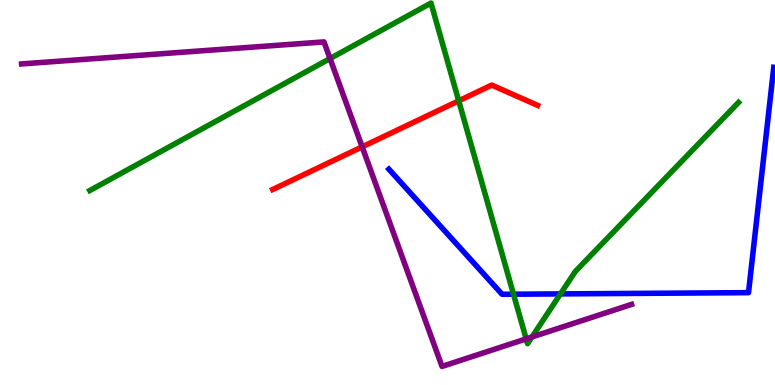[{'lines': ['blue', 'red'], 'intersections': []}, {'lines': ['green', 'red'], 'intersections': [{'x': 5.92, 'y': 7.38}]}, {'lines': ['purple', 'red'], 'intersections': [{'x': 4.67, 'y': 6.19}]}, {'lines': ['blue', 'green'], 'intersections': [{'x': 6.63, 'y': 2.36}, {'x': 7.23, 'y': 2.37}]}, {'lines': ['blue', 'purple'], 'intersections': []}, {'lines': ['green', 'purple'], 'intersections': [{'x': 4.26, 'y': 8.48}, {'x': 6.79, 'y': 1.2}, {'x': 6.86, 'y': 1.25}]}]